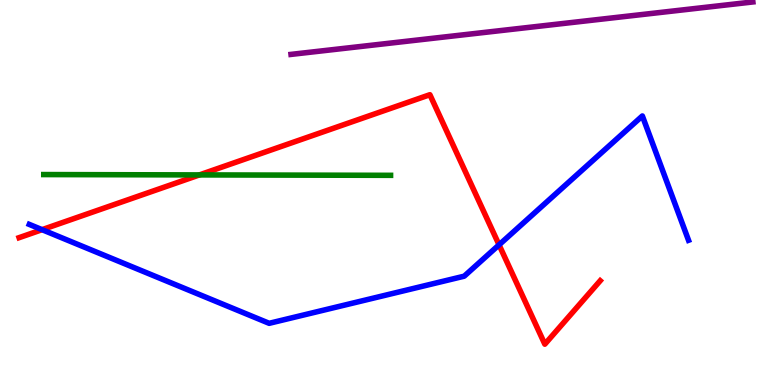[{'lines': ['blue', 'red'], 'intersections': [{'x': 0.543, 'y': 4.03}, {'x': 6.44, 'y': 3.64}]}, {'lines': ['green', 'red'], 'intersections': [{'x': 2.57, 'y': 5.46}]}, {'lines': ['purple', 'red'], 'intersections': []}, {'lines': ['blue', 'green'], 'intersections': []}, {'lines': ['blue', 'purple'], 'intersections': []}, {'lines': ['green', 'purple'], 'intersections': []}]